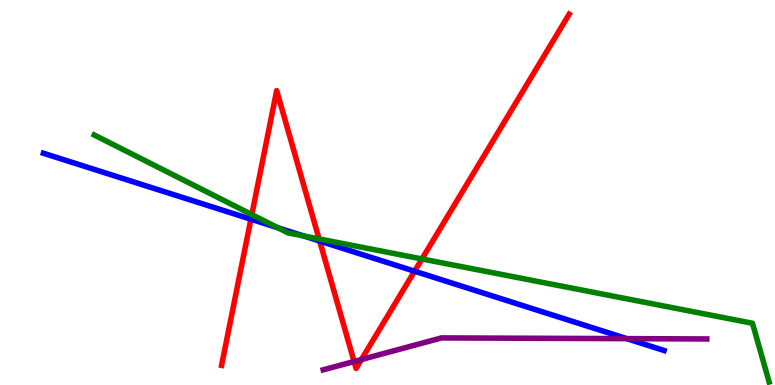[{'lines': ['blue', 'red'], 'intersections': [{'x': 3.24, 'y': 4.31}, {'x': 4.12, 'y': 3.74}, {'x': 5.35, 'y': 2.96}]}, {'lines': ['green', 'red'], 'intersections': [{'x': 3.25, 'y': 4.43}, {'x': 4.12, 'y': 3.79}, {'x': 5.44, 'y': 3.27}]}, {'lines': ['purple', 'red'], 'intersections': [{'x': 4.57, 'y': 0.61}, {'x': 4.66, 'y': 0.662}]}, {'lines': ['blue', 'green'], 'intersections': [{'x': 3.59, 'y': 4.08}, {'x': 3.92, 'y': 3.87}]}, {'lines': ['blue', 'purple'], 'intersections': [{'x': 8.09, 'y': 1.2}]}, {'lines': ['green', 'purple'], 'intersections': []}]